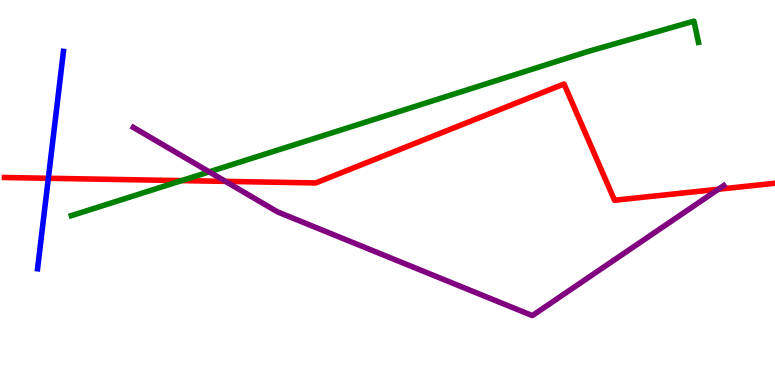[{'lines': ['blue', 'red'], 'intersections': [{'x': 0.624, 'y': 5.37}]}, {'lines': ['green', 'red'], 'intersections': [{'x': 2.34, 'y': 5.31}]}, {'lines': ['purple', 'red'], 'intersections': [{'x': 2.91, 'y': 5.29}, {'x': 9.27, 'y': 5.08}]}, {'lines': ['blue', 'green'], 'intersections': []}, {'lines': ['blue', 'purple'], 'intersections': []}, {'lines': ['green', 'purple'], 'intersections': [{'x': 2.7, 'y': 5.54}]}]